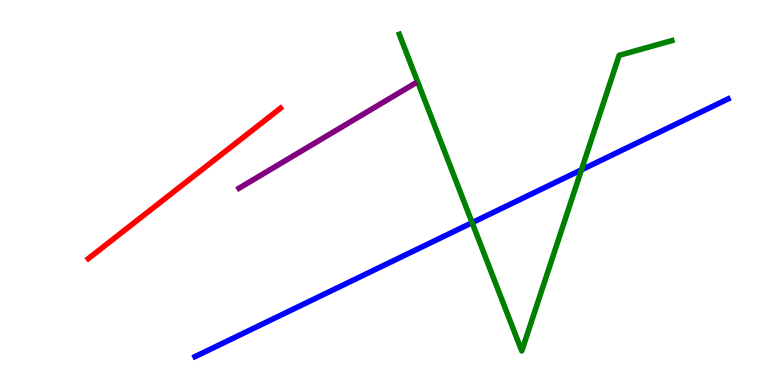[{'lines': ['blue', 'red'], 'intersections': []}, {'lines': ['green', 'red'], 'intersections': []}, {'lines': ['purple', 'red'], 'intersections': []}, {'lines': ['blue', 'green'], 'intersections': [{'x': 6.09, 'y': 4.22}, {'x': 7.5, 'y': 5.59}]}, {'lines': ['blue', 'purple'], 'intersections': []}, {'lines': ['green', 'purple'], 'intersections': []}]